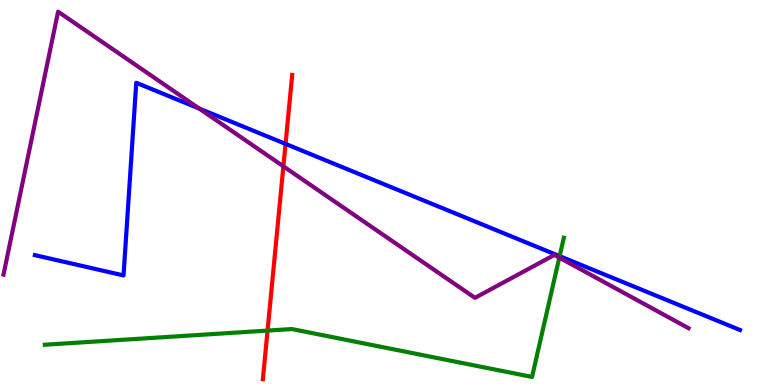[{'lines': ['blue', 'red'], 'intersections': [{'x': 3.68, 'y': 6.26}]}, {'lines': ['green', 'red'], 'intersections': [{'x': 3.45, 'y': 1.41}]}, {'lines': ['purple', 'red'], 'intersections': [{'x': 3.66, 'y': 5.68}]}, {'lines': ['blue', 'green'], 'intersections': [{'x': 7.22, 'y': 3.35}]}, {'lines': ['blue', 'purple'], 'intersections': [{'x': 2.57, 'y': 7.18}]}, {'lines': ['green', 'purple'], 'intersections': [{'x': 7.22, 'y': 3.31}]}]